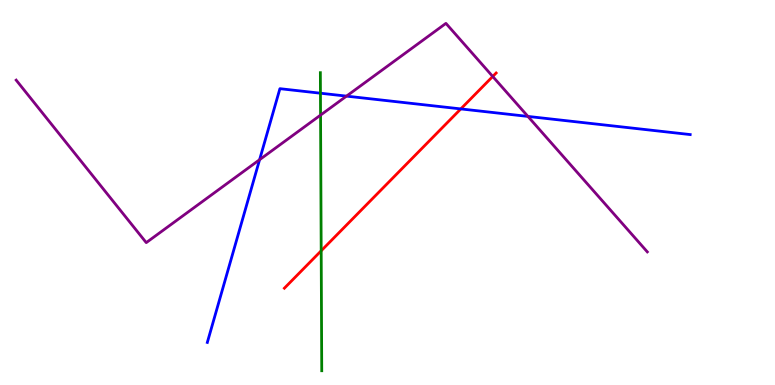[{'lines': ['blue', 'red'], 'intersections': [{'x': 5.95, 'y': 7.17}]}, {'lines': ['green', 'red'], 'intersections': [{'x': 4.14, 'y': 3.49}]}, {'lines': ['purple', 'red'], 'intersections': [{'x': 6.36, 'y': 8.01}]}, {'lines': ['blue', 'green'], 'intersections': [{'x': 4.13, 'y': 7.58}]}, {'lines': ['blue', 'purple'], 'intersections': [{'x': 3.35, 'y': 5.85}, {'x': 4.47, 'y': 7.5}, {'x': 6.81, 'y': 6.98}]}, {'lines': ['green', 'purple'], 'intersections': [{'x': 4.14, 'y': 7.01}]}]